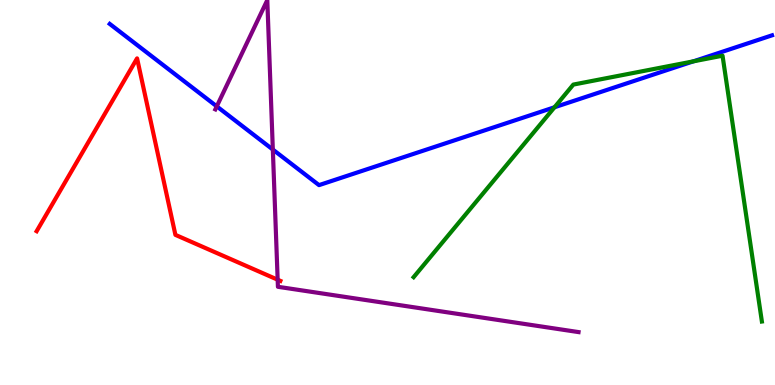[{'lines': ['blue', 'red'], 'intersections': []}, {'lines': ['green', 'red'], 'intersections': []}, {'lines': ['purple', 'red'], 'intersections': [{'x': 3.58, 'y': 2.74}]}, {'lines': ['blue', 'green'], 'intersections': [{'x': 7.16, 'y': 7.21}, {'x': 8.95, 'y': 8.41}]}, {'lines': ['blue', 'purple'], 'intersections': [{'x': 2.8, 'y': 7.24}, {'x': 3.52, 'y': 6.12}]}, {'lines': ['green', 'purple'], 'intersections': []}]